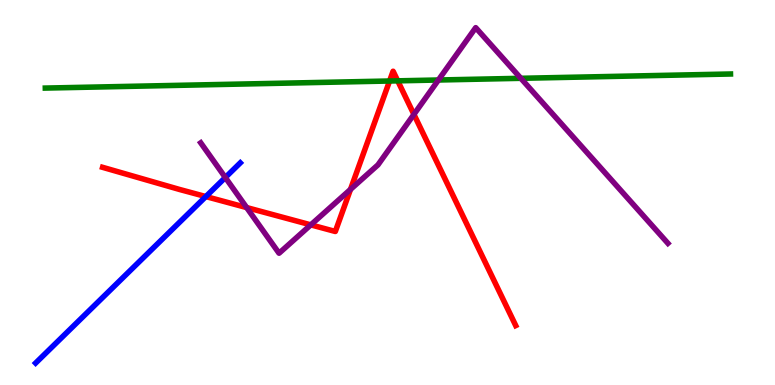[{'lines': ['blue', 'red'], 'intersections': [{'x': 2.66, 'y': 4.89}]}, {'lines': ['green', 'red'], 'intersections': [{'x': 5.03, 'y': 7.9}, {'x': 5.13, 'y': 7.9}]}, {'lines': ['purple', 'red'], 'intersections': [{'x': 3.18, 'y': 4.61}, {'x': 4.01, 'y': 4.16}, {'x': 4.52, 'y': 5.08}, {'x': 5.34, 'y': 7.03}]}, {'lines': ['blue', 'green'], 'intersections': []}, {'lines': ['blue', 'purple'], 'intersections': [{'x': 2.91, 'y': 5.39}]}, {'lines': ['green', 'purple'], 'intersections': [{'x': 5.66, 'y': 7.92}, {'x': 6.72, 'y': 7.97}]}]